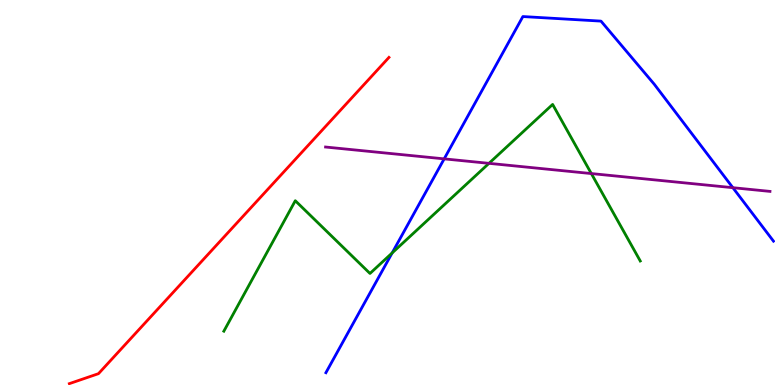[{'lines': ['blue', 'red'], 'intersections': []}, {'lines': ['green', 'red'], 'intersections': []}, {'lines': ['purple', 'red'], 'intersections': []}, {'lines': ['blue', 'green'], 'intersections': [{'x': 5.06, 'y': 3.43}]}, {'lines': ['blue', 'purple'], 'intersections': [{'x': 5.73, 'y': 5.87}, {'x': 9.46, 'y': 5.12}]}, {'lines': ['green', 'purple'], 'intersections': [{'x': 6.31, 'y': 5.76}, {'x': 7.63, 'y': 5.49}]}]